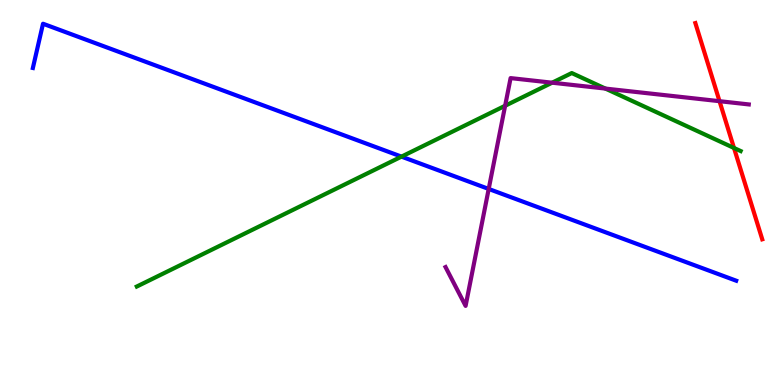[{'lines': ['blue', 'red'], 'intersections': []}, {'lines': ['green', 'red'], 'intersections': [{'x': 9.47, 'y': 6.16}]}, {'lines': ['purple', 'red'], 'intersections': [{'x': 9.28, 'y': 7.37}]}, {'lines': ['blue', 'green'], 'intersections': [{'x': 5.18, 'y': 5.93}]}, {'lines': ['blue', 'purple'], 'intersections': [{'x': 6.31, 'y': 5.09}]}, {'lines': ['green', 'purple'], 'intersections': [{'x': 6.52, 'y': 7.25}, {'x': 7.12, 'y': 7.85}, {'x': 7.81, 'y': 7.7}]}]